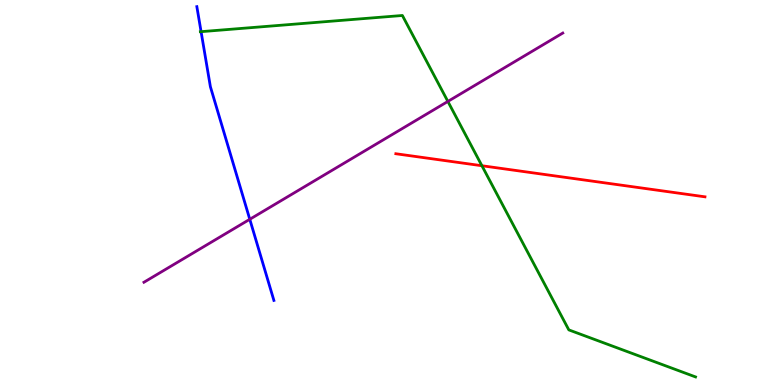[{'lines': ['blue', 'red'], 'intersections': []}, {'lines': ['green', 'red'], 'intersections': [{'x': 6.22, 'y': 5.7}]}, {'lines': ['purple', 'red'], 'intersections': []}, {'lines': ['blue', 'green'], 'intersections': [{'x': 2.59, 'y': 9.18}]}, {'lines': ['blue', 'purple'], 'intersections': [{'x': 3.22, 'y': 4.3}]}, {'lines': ['green', 'purple'], 'intersections': [{'x': 5.78, 'y': 7.37}]}]